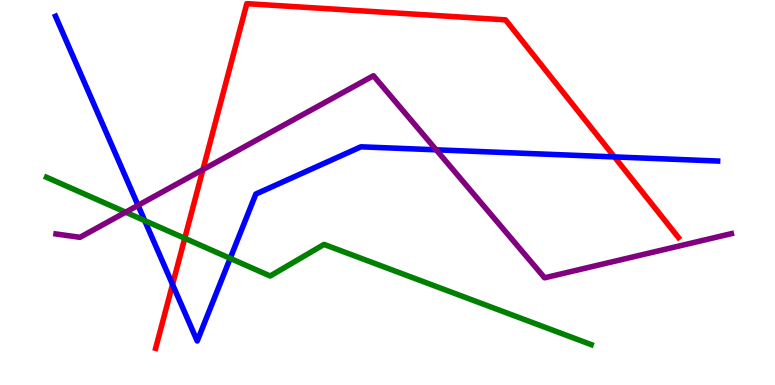[{'lines': ['blue', 'red'], 'intersections': [{'x': 2.23, 'y': 2.61}, {'x': 7.93, 'y': 5.92}]}, {'lines': ['green', 'red'], 'intersections': [{'x': 2.38, 'y': 3.81}]}, {'lines': ['purple', 'red'], 'intersections': [{'x': 2.62, 'y': 5.59}]}, {'lines': ['blue', 'green'], 'intersections': [{'x': 1.87, 'y': 4.27}, {'x': 2.97, 'y': 3.29}]}, {'lines': ['blue', 'purple'], 'intersections': [{'x': 1.78, 'y': 4.67}, {'x': 5.63, 'y': 6.11}]}, {'lines': ['green', 'purple'], 'intersections': [{'x': 1.62, 'y': 4.49}]}]